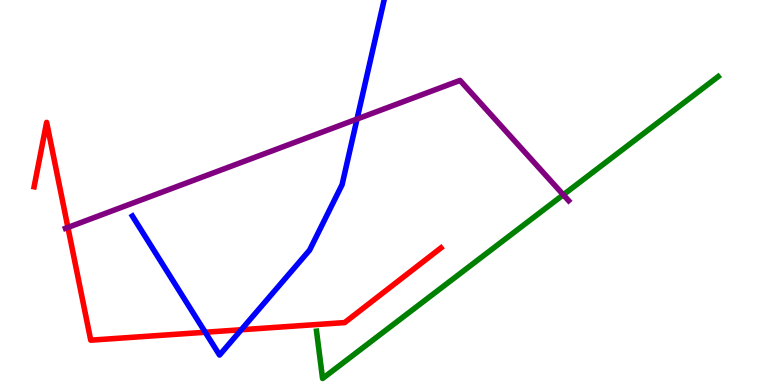[{'lines': ['blue', 'red'], 'intersections': [{'x': 2.65, 'y': 1.37}, {'x': 3.11, 'y': 1.44}]}, {'lines': ['green', 'red'], 'intersections': []}, {'lines': ['purple', 'red'], 'intersections': [{'x': 0.876, 'y': 4.09}]}, {'lines': ['blue', 'green'], 'intersections': []}, {'lines': ['blue', 'purple'], 'intersections': [{'x': 4.61, 'y': 6.91}]}, {'lines': ['green', 'purple'], 'intersections': [{'x': 7.27, 'y': 4.94}]}]